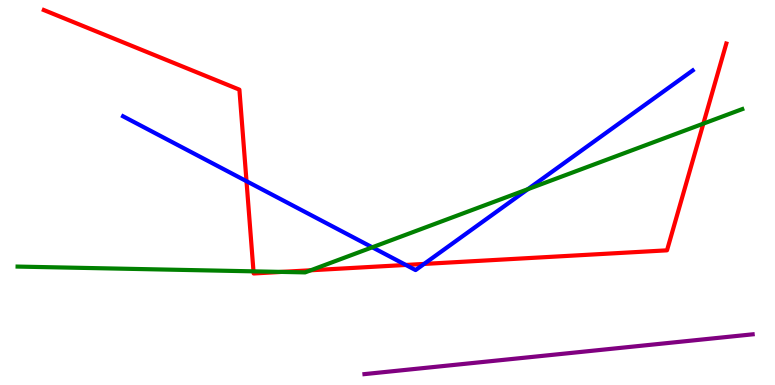[{'lines': ['blue', 'red'], 'intersections': [{'x': 3.18, 'y': 5.29}, {'x': 5.24, 'y': 3.12}, {'x': 5.47, 'y': 3.14}]}, {'lines': ['green', 'red'], 'intersections': [{'x': 3.27, 'y': 2.95}, {'x': 3.63, 'y': 2.94}, {'x': 4.01, 'y': 2.98}, {'x': 9.08, 'y': 6.79}]}, {'lines': ['purple', 'red'], 'intersections': []}, {'lines': ['blue', 'green'], 'intersections': [{'x': 4.8, 'y': 3.58}, {'x': 6.81, 'y': 5.09}]}, {'lines': ['blue', 'purple'], 'intersections': []}, {'lines': ['green', 'purple'], 'intersections': []}]